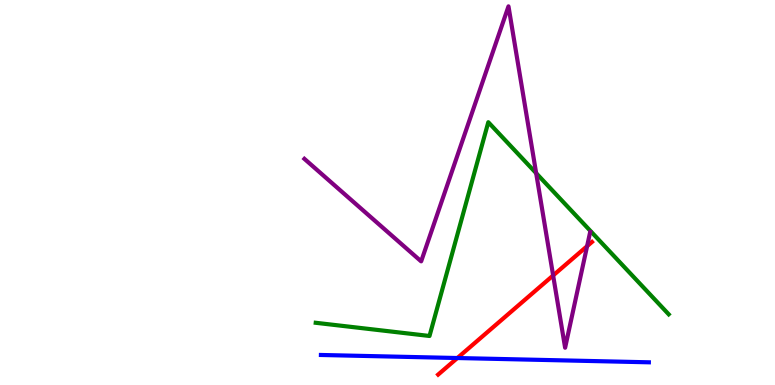[{'lines': ['blue', 'red'], 'intersections': [{'x': 5.9, 'y': 0.701}]}, {'lines': ['green', 'red'], 'intersections': []}, {'lines': ['purple', 'red'], 'intersections': [{'x': 7.14, 'y': 2.85}, {'x': 7.58, 'y': 3.61}]}, {'lines': ['blue', 'green'], 'intersections': []}, {'lines': ['blue', 'purple'], 'intersections': []}, {'lines': ['green', 'purple'], 'intersections': [{'x': 6.92, 'y': 5.5}]}]